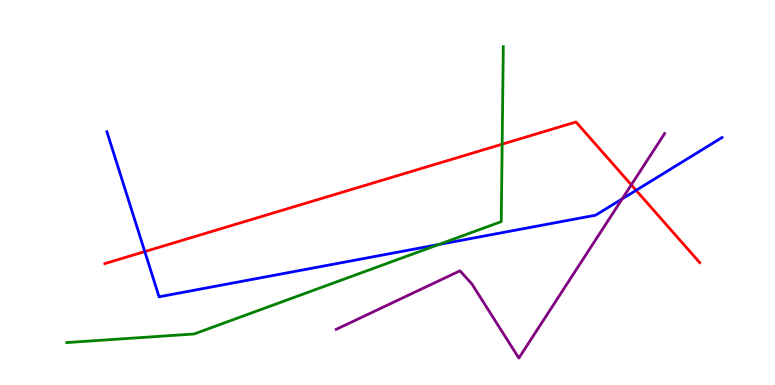[{'lines': ['blue', 'red'], 'intersections': [{'x': 1.87, 'y': 3.47}, {'x': 8.21, 'y': 5.06}]}, {'lines': ['green', 'red'], 'intersections': [{'x': 6.48, 'y': 6.25}]}, {'lines': ['purple', 'red'], 'intersections': [{'x': 8.15, 'y': 5.2}]}, {'lines': ['blue', 'green'], 'intersections': [{'x': 5.66, 'y': 3.65}]}, {'lines': ['blue', 'purple'], 'intersections': [{'x': 8.03, 'y': 4.84}]}, {'lines': ['green', 'purple'], 'intersections': []}]